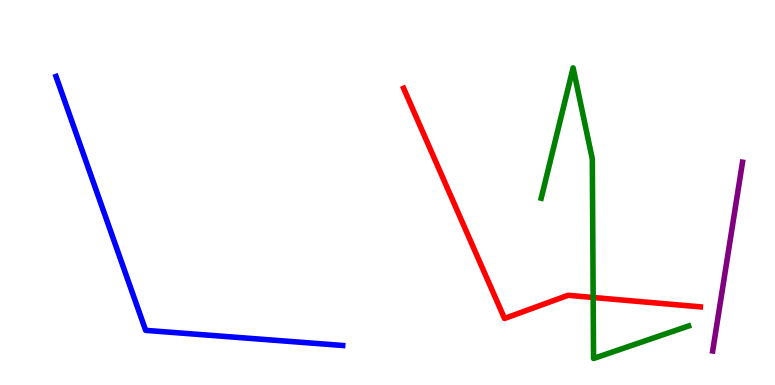[{'lines': ['blue', 'red'], 'intersections': []}, {'lines': ['green', 'red'], 'intersections': [{'x': 7.65, 'y': 2.27}]}, {'lines': ['purple', 'red'], 'intersections': []}, {'lines': ['blue', 'green'], 'intersections': []}, {'lines': ['blue', 'purple'], 'intersections': []}, {'lines': ['green', 'purple'], 'intersections': []}]